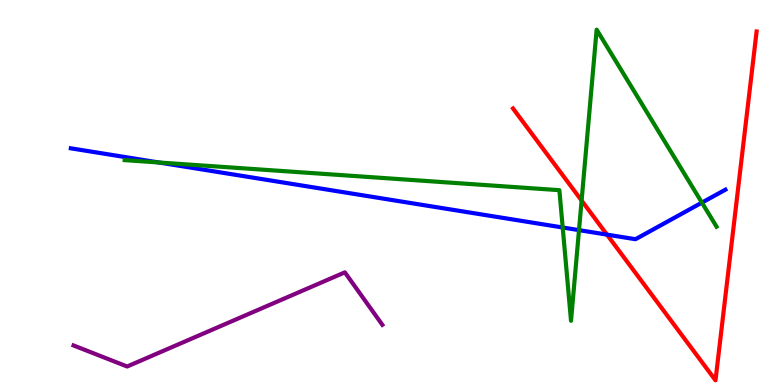[{'lines': ['blue', 'red'], 'intersections': [{'x': 7.83, 'y': 3.91}]}, {'lines': ['green', 'red'], 'intersections': [{'x': 7.5, 'y': 4.79}]}, {'lines': ['purple', 'red'], 'intersections': []}, {'lines': ['blue', 'green'], 'intersections': [{'x': 2.05, 'y': 5.78}, {'x': 7.26, 'y': 4.09}, {'x': 7.47, 'y': 4.02}, {'x': 9.06, 'y': 4.74}]}, {'lines': ['blue', 'purple'], 'intersections': []}, {'lines': ['green', 'purple'], 'intersections': []}]